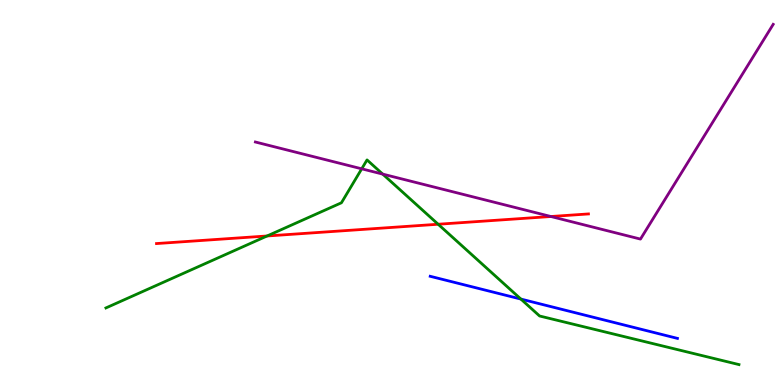[{'lines': ['blue', 'red'], 'intersections': []}, {'lines': ['green', 'red'], 'intersections': [{'x': 3.45, 'y': 3.87}, {'x': 5.65, 'y': 4.18}]}, {'lines': ['purple', 'red'], 'intersections': [{'x': 7.11, 'y': 4.38}]}, {'lines': ['blue', 'green'], 'intersections': [{'x': 6.72, 'y': 2.23}]}, {'lines': ['blue', 'purple'], 'intersections': []}, {'lines': ['green', 'purple'], 'intersections': [{'x': 4.67, 'y': 5.62}, {'x': 4.94, 'y': 5.48}]}]